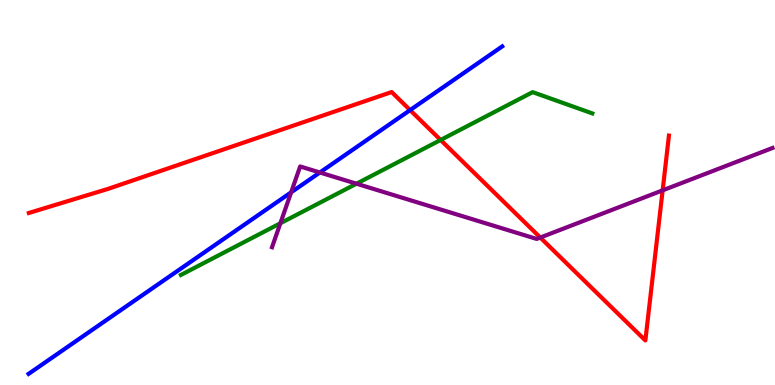[{'lines': ['blue', 'red'], 'intersections': [{'x': 5.29, 'y': 7.14}]}, {'lines': ['green', 'red'], 'intersections': [{'x': 5.69, 'y': 6.36}]}, {'lines': ['purple', 'red'], 'intersections': [{'x': 6.97, 'y': 3.83}, {'x': 8.55, 'y': 5.06}]}, {'lines': ['blue', 'green'], 'intersections': []}, {'lines': ['blue', 'purple'], 'intersections': [{'x': 3.76, 'y': 5.0}, {'x': 4.13, 'y': 5.52}]}, {'lines': ['green', 'purple'], 'intersections': [{'x': 3.62, 'y': 4.2}, {'x': 4.6, 'y': 5.23}]}]